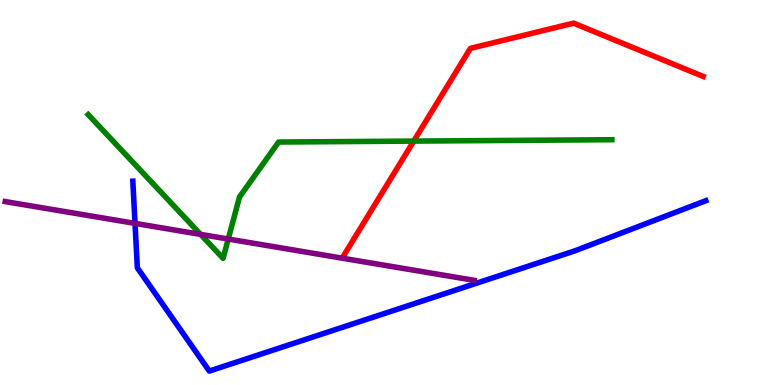[{'lines': ['blue', 'red'], 'intersections': []}, {'lines': ['green', 'red'], 'intersections': [{'x': 5.34, 'y': 6.34}]}, {'lines': ['purple', 'red'], 'intersections': []}, {'lines': ['blue', 'green'], 'intersections': []}, {'lines': ['blue', 'purple'], 'intersections': [{'x': 1.74, 'y': 4.2}]}, {'lines': ['green', 'purple'], 'intersections': [{'x': 2.59, 'y': 3.91}, {'x': 2.95, 'y': 3.79}]}]